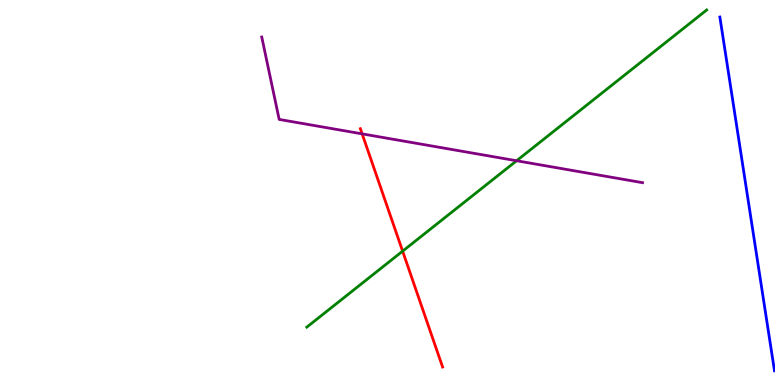[{'lines': ['blue', 'red'], 'intersections': []}, {'lines': ['green', 'red'], 'intersections': [{'x': 5.2, 'y': 3.48}]}, {'lines': ['purple', 'red'], 'intersections': [{'x': 4.67, 'y': 6.52}]}, {'lines': ['blue', 'green'], 'intersections': []}, {'lines': ['blue', 'purple'], 'intersections': []}, {'lines': ['green', 'purple'], 'intersections': [{'x': 6.67, 'y': 5.82}]}]